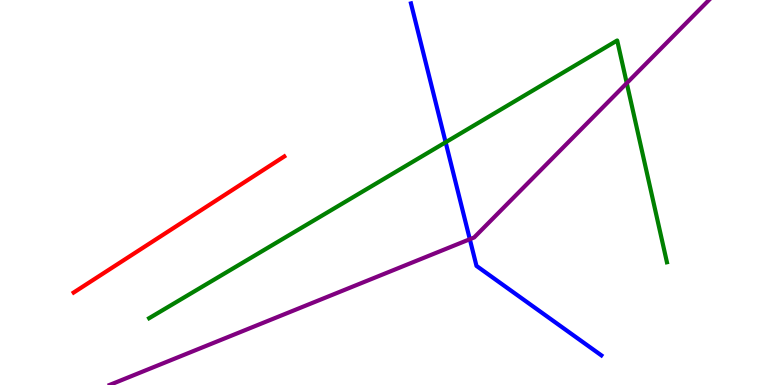[{'lines': ['blue', 'red'], 'intersections': []}, {'lines': ['green', 'red'], 'intersections': []}, {'lines': ['purple', 'red'], 'intersections': []}, {'lines': ['blue', 'green'], 'intersections': [{'x': 5.75, 'y': 6.3}]}, {'lines': ['blue', 'purple'], 'intersections': [{'x': 6.06, 'y': 3.79}]}, {'lines': ['green', 'purple'], 'intersections': [{'x': 8.09, 'y': 7.84}]}]